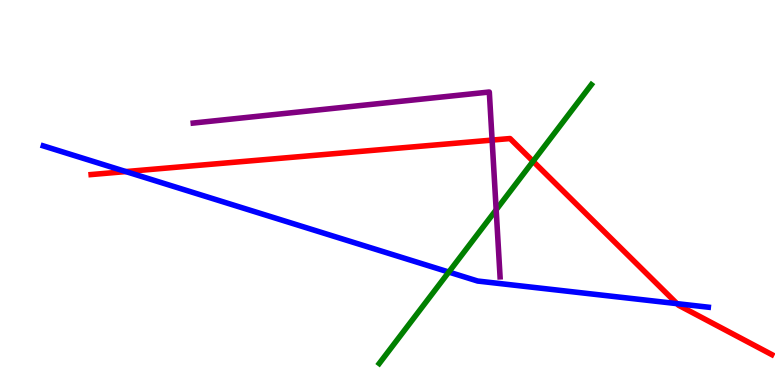[{'lines': ['blue', 'red'], 'intersections': [{'x': 1.62, 'y': 5.54}, {'x': 8.74, 'y': 2.11}]}, {'lines': ['green', 'red'], 'intersections': [{'x': 6.88, 'y': 5.81}]}, {'lines': ['purple', 'red'], 'intersections': [{'x': 6.35, 'y': 6.36}]}, {'lines': ['blue', 'green'], 'intersections': [{'x': 5.79, 'y': 2.93}]}, {'lines': ['blue', 'purple'], 'intersections': []}, {'lines': ['green', 'purple'], 'intersections': [{'x': 6.4, 'y': 4.55}]}]